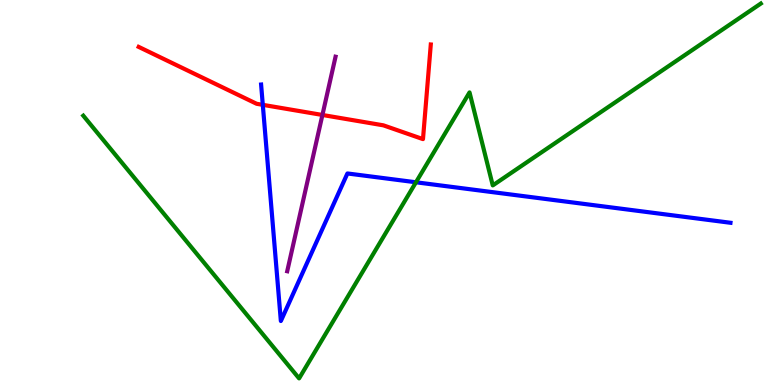[{'lines': ['blue', 'red'], 'intersections': [{'x': 3.39, 'y': 7.28}]}, {'lines': ['green', 'red'], 'intersections': []}, {'lines': ['purple', 'red'], 'intersections': [{'x': 4.16, 'y': 7.01}]}, {'lines': ['blue', 'green'], 'intersections': [{'x': 5.37, 'y': 5.27}]}, {'lines': ['blue', 'purple'], 'intersections': []}, {'lines': ['green', 'purple'], 'intersections': []}]